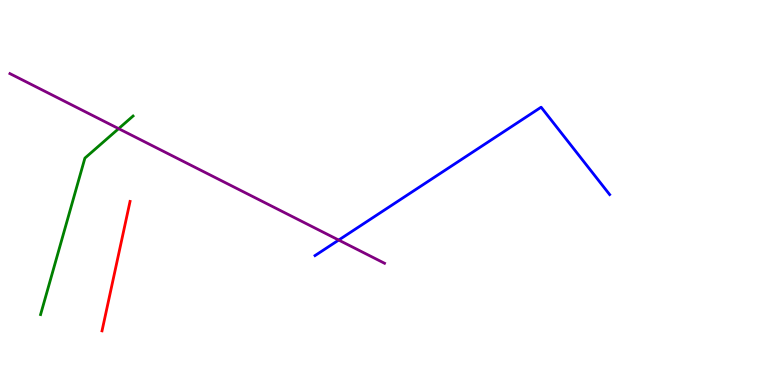[{'lines': ['blue', 'red'], 'intersections': []}, {'lines': ['green', 'red'], 'intersections': []}, {'lines': ['purple', 'red'], 'intersections': []}, {'lines': ['blue', 'green'], 'intersections': []}, {'lines': ['blue', 'purple'], 'intersections': [{'x': 4.37, 'y': 3.76}]}, {'lines': ['green', 'purple'], 'intersections': [{'x': 1.53, 'y': 6.66}]}]